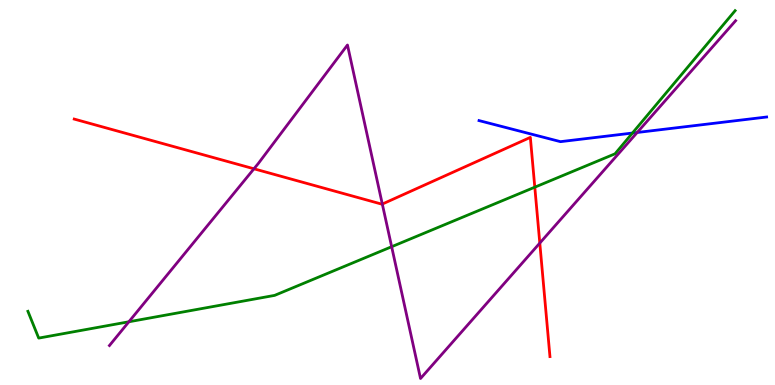[{'lines': ['blue', 'red'], 'intersections': []}, {'lines': ['green', 'red'], 'intersections': [{'x': 6.9, 'y': 5.14}]}, {'lines': ['purple', 'red'], 'intersections': [{'x': 3.28, 'y': 5.62}, {'x': 4.93, 'y': 4.7}, {'x': 6.97, 'y': 3.69}]}, {'lines': ['blue', 'green'], 'intersections': [{'x': 8.16, 'y': 6.54}]}, {'lines': ['blue', 'purple'], 'intersections': [{'x': 8.22, 'y': 6.56}]}, {'lines': ['green', 'purple'], 'intersections': [{'x': 1.66, 'y': 1.64}, {'x': 5.05, 'y': 3.59}]}]